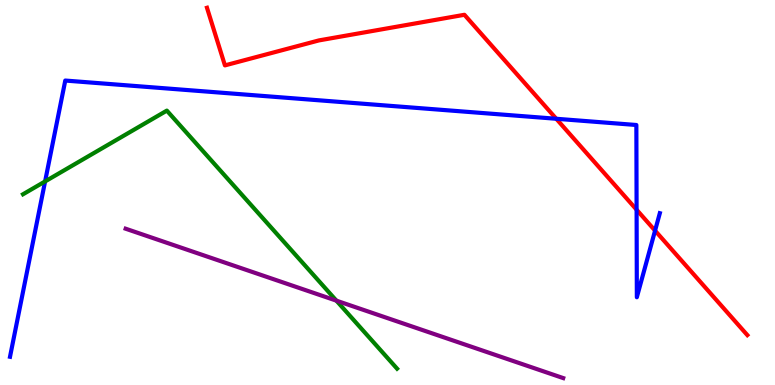[{'lines': ['blue', 'red'], 'intersections': [{'x': 7.18, 'y': 6.92}, {'x': 8.21, 'y': 4.55}, {'x': 8.45, 'y': 4.01}]}, {'lines': ['green', 'red'], 'intersections': []}, {'lines': ['purple', 'red'], 'intersections': []}, {'lines': ['blue', 'green'], 'intersections': [{'x': 0.582, 'y': 5.29}]}, {'lines': ['blue', 'purple'], 'intersections': []}, {'lines': ['green', 'purple'], 'intersections': [{'x': 4.34, 'y': 2.19}]}]